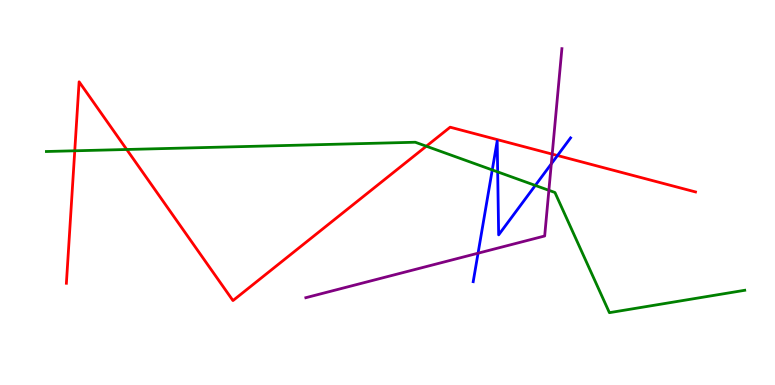[{'lines': ['blue', 'red'], 'intersections': [{'x': 7.19, 'y': 5.96}]}, {'lines': ['green', 'red'], 'intersections': [{'x': 0.965, 'y': 6.08}, {'x': 1.63, 'y': 6.12}, {'x': 5.5, 'y': 6.2}]}, {'lines': ['purple', 'red'], 'intersections': [{'x': 7.13, 'y': 6.0}]}, {'lines': ['blue', 'green'], 'intersections': [{'x': 6.35, 'y': 5.59}, {'x': 6.42, 'y': 5.54}, {'x': 6.91, 'y': 5.18}]}, {'lines': ['blue', 'purple'], 'intersections': [{'x': 6.17, 'y': 3.42}, {'x': 7.11, 'y': 5.74}]}, {'lines': ['green', 'purple'], 'intersections': [{'x': 7.08, 'y': 5.06}]}]